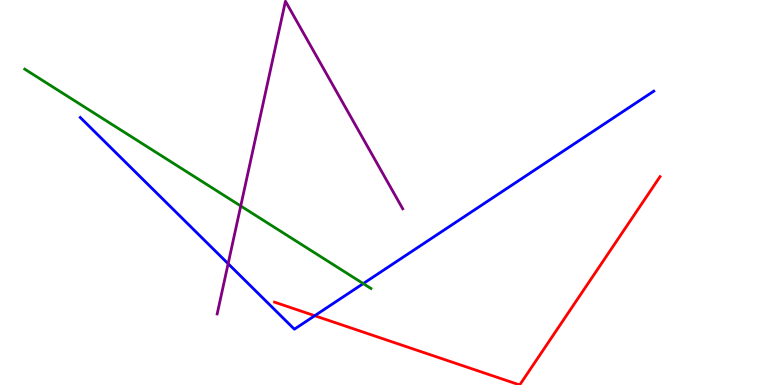[{'lines': ['blue', 'red'], 'intersections': [{'x': 4.06, 'y': 1.8}]}, {'lines': ['green', 'red'], 'intersections': []}, {'lines': ['purple', 'red'], 'intersections': []}, {'lines': ['blue', 'green'], 'intersections': [{'x': 4.69, 'y': 2.63}]}, {'lines': ['blue', 'purple'], 'intersections': [{'x': 2.94, 'y': 3.15}]}, {'lines': ['green', 'purple'], 'intersections': [{'x': 3.11, 'y': 4.65}]}]